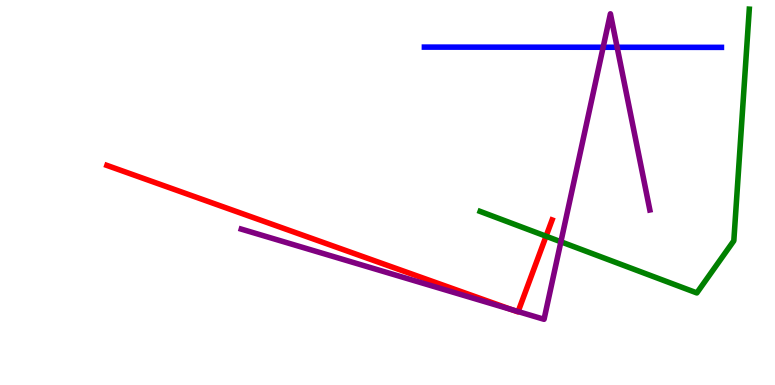[{'lines': ['blue', 'red'], 'intersections': []}, {'lines': ['green', 'red'], 'intersections': [{'x': 7.05, 'y': 3.86}]}, {'lines': ['purple', 'red'], 'intersections': [{'x': 6.61, 'y': 1.95}, {'x': 6.69, 'y': 1.91}]}, {'lines': ['blue', 'green'], 'intersections': []}, {'lines': ['blue', 'purple'], 'intersections': [{'x': 7.78, 'y': 8.77}, {'x': 7.96, 'y': 8.77}]}, {'lines': ['green', 'purple'], 'intersections': [{'x': 7.24, 'y': 3.72}]}]